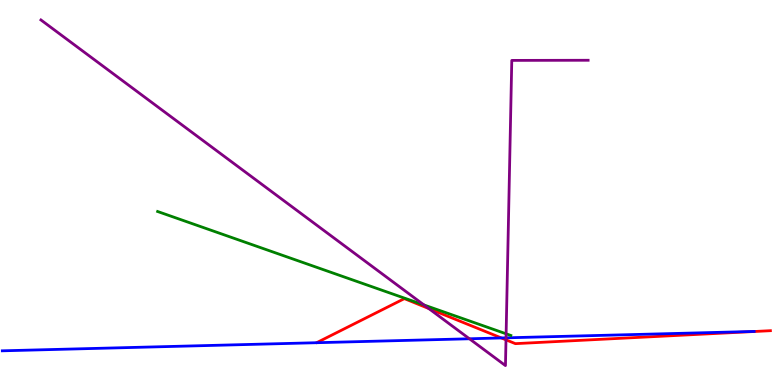[{'lines': ['blue', 'red'], 'intersections': [{'x': 6.47, 'y': 1.22}]}, {'lines': ['green', 'red'], 'intersections': []}, {'lines': ['purple', 'red'], 'intersections': [{'x': 5.53, 'y': 1.99}, {'x': 6.53, 'y': 1.17}]}, {'lines': ['blue', 'green'], 'intersections': []}, {'lines': ['blue', 'purple'], 'intersections': [{'x': 6.06, 'y': 1.2}, {'x': 6.53, 'y': 1.23}]}, {'lines': ['green', 'purple'], 'intersections': [{'x': 5.47, 'y': 2.08}, {'x': 6.53, 'y': 1.33}]}]